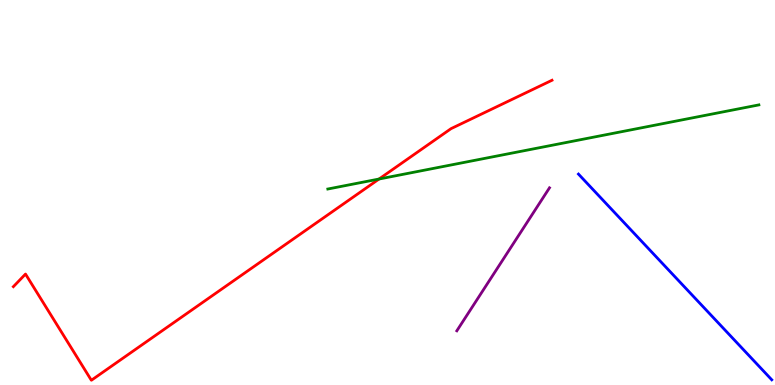[{'lines': ['blue', 'red'], 'intersections': []}, {'lines': ['green', 'red'], 'intersections': [{'x': 4.89, 'y': 5.35}]}, {'lines': ['purple', 'red'], 'intersections': []}, {'lines': ['blue', 'green'], 'intersections': []}, {'lines': ['blue', 'purple'], 'intersections': []}, {'lines': ['green', 'purple'], 'intersections': []}]